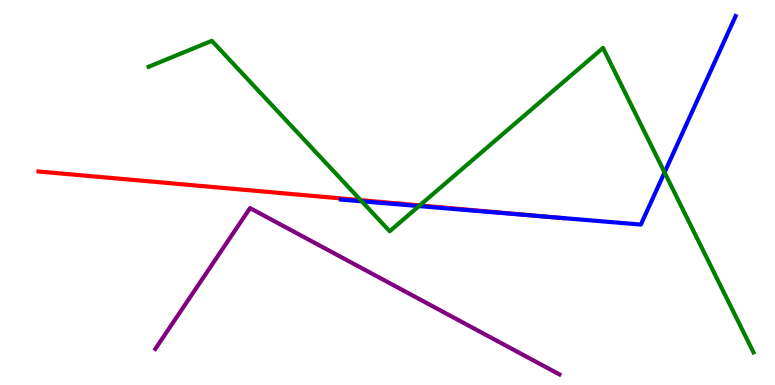[{'lines': ['blue', 'red'], 'intersections': [{'x': 7.07, 'y': 4.37}]}, {'lines': ['green', 'red'], 'intersections': [{'x': 4.65, 'y': 4.8}, {'x': 5.42, 'y': 4.66}]}, {'lines': ['purple', 'red'], 'intersections': []}, {'lines': ['blue', 'green'], 'intersections': [{'x': 4.67, 'y': 4.77}, {'x': 5.41, 'y': 4.65}, {'x': 8.57, 'y': 5.52}]}, {'lines': ['blue', 'purple'], 'intersections': []}, {'lines': ['green', 'purple'], 'intersections': []}]